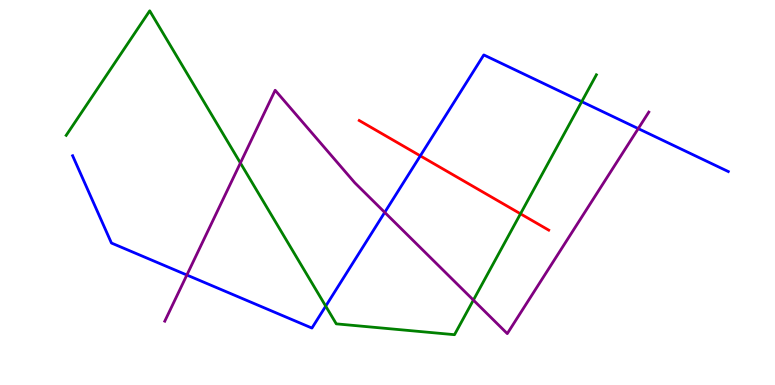[{'lines': ['blue', 'red'], 'intersections': [{'x': 5.42, 'y': 5.95}]}, {'lines': ['green', 'red'], 'intersections': [{'x': 6.72, 'y': 4.45}]}, {'lines': ['purple', 'red'], 'intersections': []}, {'lines': ['blue', 'green'], 'intersections': [{'x': 4.2, 'y': 2.05}, {'x': 7.51, 'y': 7.36}]}, {'lines': ['blue', 'purple'], 'intersections': [{'x': 2.41, 'y': 2.86}, {'x': 4.96, 'y': 4.48}, {'x': 8.24, 'y': 6.66}]}, {'lines': ['green', 'purple'], 'intersections': [{'x': 3.1, 'y': 5.77}, {'x': 6.11, 'y': 2.21}]}]